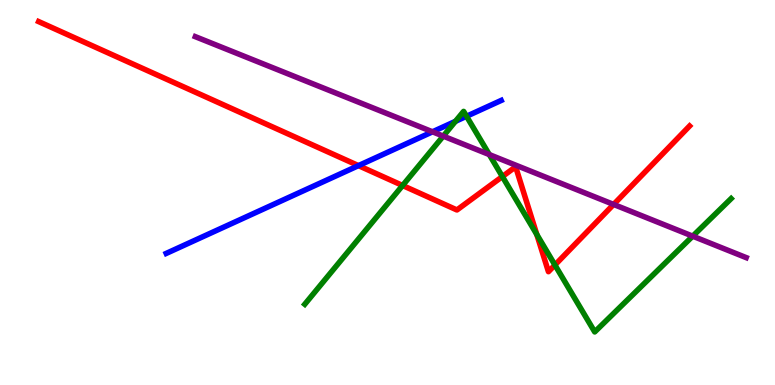[{'lines': ['blue', 'red'], 'intersections': [{'x': 4.63, 'y': 5.7}]}, {'lines': ['green', 'red'], 'intersections': [{'x': 5.19, 'y': 5.18}, {'x': 6.48, 'y': 5.41}, {'x': 6.93, 'y': 3.91}, {'x': 7.16, 'y': 3.12}]}, {'lines': ['purple', 'red'], 'intersections': [{'x': 7.92, 'y': 4.69}]}, {'lines': ['blue', 'green'], 'intersections': [{'x': 5.88, 'y': 6.85}, {'x': 6.02, 'y': 6.98}]}, {'lines': ['blue', 'purple'], 'intersections': [{'x': 5.58, 'y': 6.58}]}, {'lines': ['green', 'purple'], 'intersections': [{'x': 5.72, 'y': 6.46}, {'x': 6.31, 'y': 5.99}, {'x': 8.94, 'y': 3.87}]}]